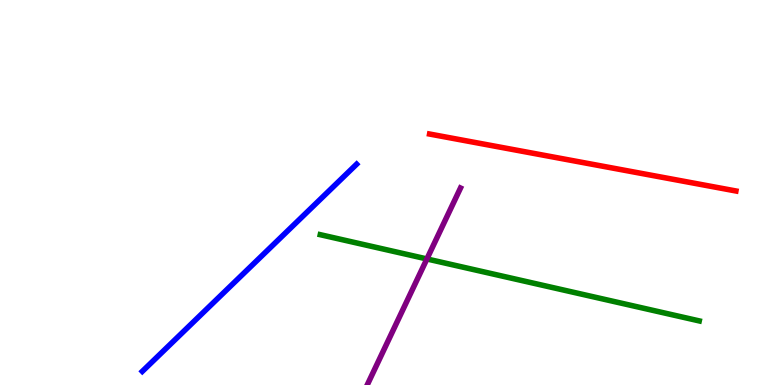[{'lines': ['blue', 'red'], 'intersections': []}, {'lines': ['green', 'red'], 'intersections': []}, {'lines': ['purple', 'red'], 'intersections': []}, {'lines': ['blue', 'green'], 'intersections': []}, {'lines': ['blue', 'purple'], 'intersections': []}, {'lines': ['green', 'purple'], 'intersections': [{'x': 5.51, 'y': 3.27}]}]